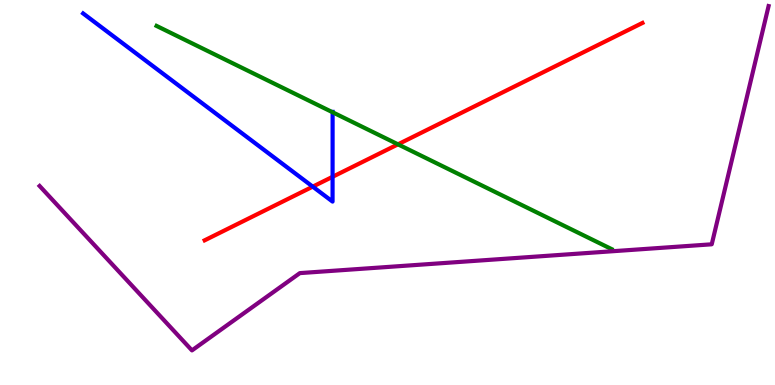[{'lines': ['blue', 'red'], 'intersections': [{'x': 4.04, 'y': 5.15}, {'x': 4.29, 'y': 5.41}]}, {'lines': ['green', 'red'], 'intersections': [{'x': 5.14, 'y': 6.25}]}, {'lines': ['purple', 'red'], 'intersections': []}, {'lines': ['blue', 'green'], 'intersections': [{'x': 4.29, 'y': 7.08}]}, {'lines': ['blue', 'purple'], 'intersections': []}, {'lines': ['green', 'purple'], 'intersections': []}]